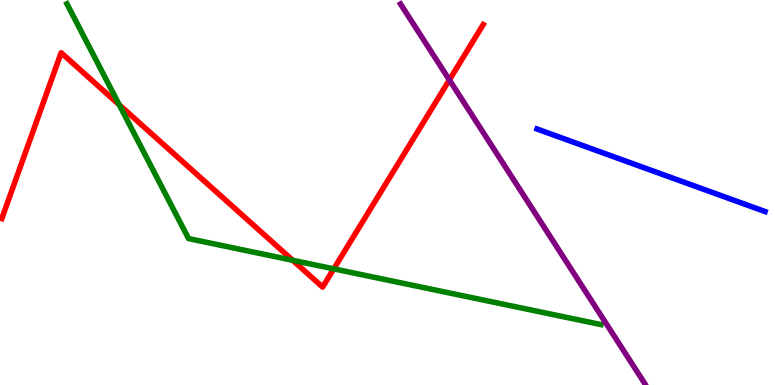[{'lines': ['blue', 'red'], 'intersections': []}, {'lines': ['green', 'red'], 'intersections': [{'x': 1.54, 'y': 7.28}, {'x': 3.78, 'y': 3.24}, {'x': 4.31, 'y': 3.02}]}, {'lines': ['purple', 'red'], 'intersections': [{'x': 5.8, 'y': 7.92}]}, {'lines': ['blue', 'green'], 'intersections': []}, {'lines': ['blue', 'purple'], 'intersections': []}, {'lines': ['green', 'purple'], 'intersections': []}]